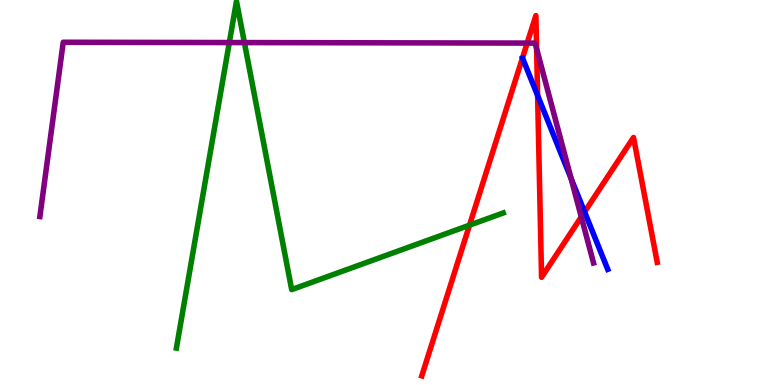[{'lines': ['blue', 'red'], 'intersections': [{'x': 6.94, 'y': 7.52}, {'x': 7.54, 'y': 4.5}]}, {'lines': ['green', 'red'], 'intersections': [{'x': 6.06, 'y': 4.15}]}, {'lines': ['purple', 'red'], 'intersections': [{'x': 6.8, 'y': 8.88}, {'x': 6.92, 'y': 8.74}, {'x': 7.5, 'y': 4.37}]}, {'lines': ['blue', 'green'], 'intersections': []}, {'lines': ['blue', 'purple'], 'intersections': [{'x': 7.37, 'y': 5.36}]}, {'lines': ['green', 'purple'], 'intersections': [{'x': 2.96, 'y': 8.89}, {'x': 3.15, 'y': 8.89}]}]